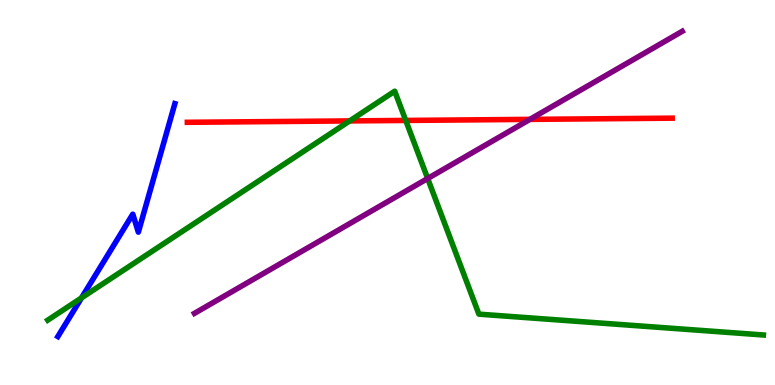[{'lines': ['blue', 'red'], 'intersections': []}, {'lines': ['green', 'red'], 'intersections': [{'x': 4.51, 'y': 6.86}, {'x': 5.24, 'y': 6.87}]}, {'lines': ['purple', 'red'], 'intersections': [{'x': 6.84, 'y': 6.9}]}, {'lines': ['blue', 'green'], 'intersections': [{'x': 1.05, 'y': 2.26}]}, {'lines': ['blue', 'purple'], 'intersections': []}, {'lines': ['green', 'purple'], 'intersections': [{'x': 5.52, 'y': 5.36}]}]